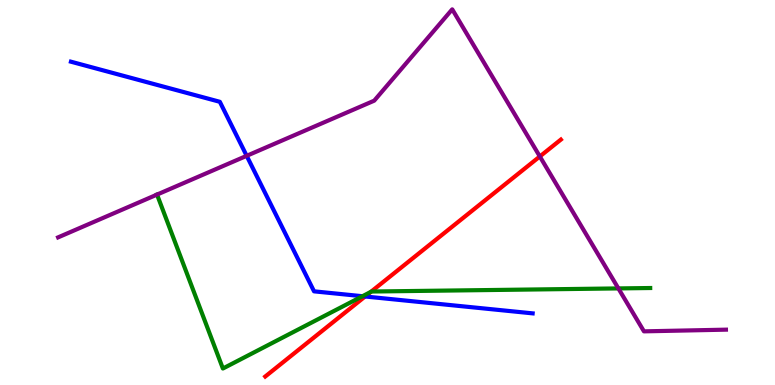[{'lines': ['blue', 'red'], 'intersections': [{'x': 4.71, 'y': 2.3}]}, {'lines': ['green', 'red'], 'intersections': [{'x': 4.79, 'y': 2.42}]}, {'lines': ['purple', 'red'], 'intersections': [{'x': 6.97, 'y': 5.94}]}, {'lines': ['blue', 'green'], 'intersections': [{'x': 4.68, 'y': 2.31}]}, {'lines': ['blue', 'purple'], 'intersections': [{'x': 3.18, 'y': 5.95}]}, {'lines': ['green', 'purple'], 'intersections': [{'x': 2.03, 'y': 4.95}, {'x': 7.98, 'y': 2.51}]}]